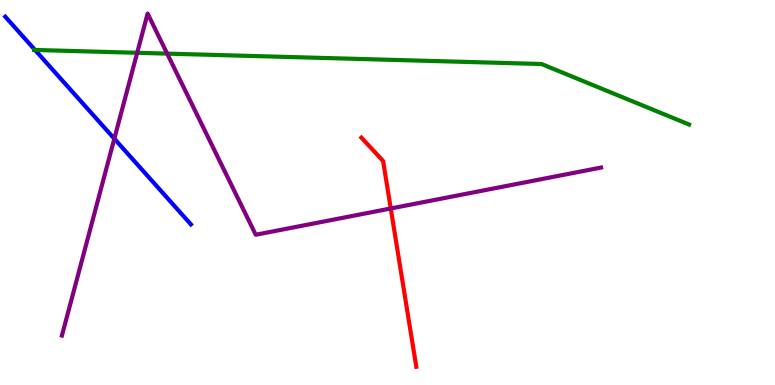[{'lines': ['blue', 'red'], 'intersections': []}, {'lines': ['green', 'red'], 'intersections': []}, {'lines': ['purple', 'red'], 'intersections': [{'x': 5.04, 'y': 4.58}]}, {'lines': ['blue', 'green'], 'intersections': [{'x': 0.452, 'y': 8.7}]}, {'lines': ['blue', 'purple'], 'intersections': [{'x': 1.48, 'y': 6.4}]}, {'lines': ['green', 'purple'], 'intersections': [{'x': 1.77, 'y': 8.63}, {'x': 2.16, 'y': 8.61}]}]